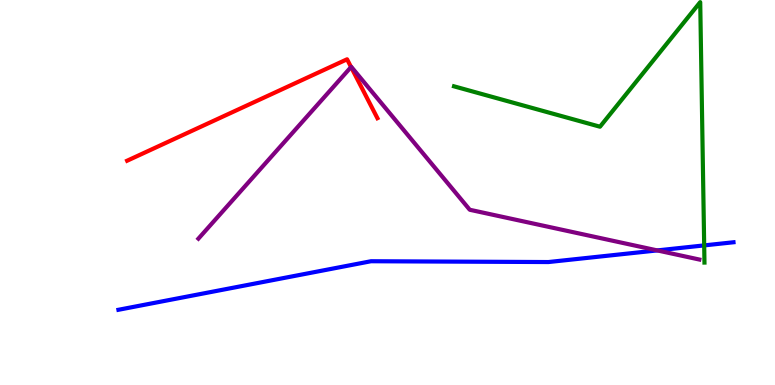[{'lines': ['blue', 'red'], 'intersections': []}, {'lines': ['green', 'red'], 'intersections': []}, {'lines': ['purple', 'red'], 'intersections': [{'x': 4.53, 'y': 8.26}]}, {'lines': ['blue', 'green'], 'intersections': [{'x': 9.09, 'y': 3.63}]}, {'lines': ['blue', 'purple'], 'intersections': [{'x': 8.48, 'y': 3.5}]}, {'lines': ['green', 'purple'], 'intersections': []}]